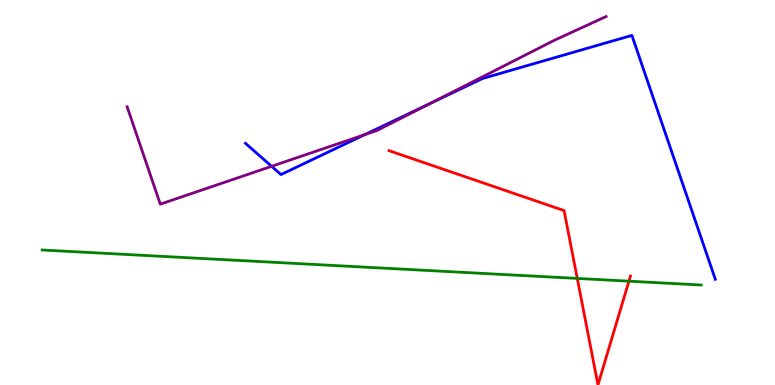[{'lines': ['blue', 'red'], 'intersections': []}, {'lines': ['green', 'red'], 'intersections': [{'x': 7.45, 'y': 2.77}, {'x': 8.12, 'y': 2.7}]}, {'lines': ['purple', 'red'], 'intersections': []}, {'lines': ['blue', 'green'], 'intersections': []}, {'lines': ['blue', 'purple'], 'intersections': [{'x': 3.5, 'y': 5.68}, {'x': 4.71, 'y': 6.5}, {'x': 5.55, 'y': 7.31}]}, {'lines': ['green', 'purple'], 'intersections': []}]